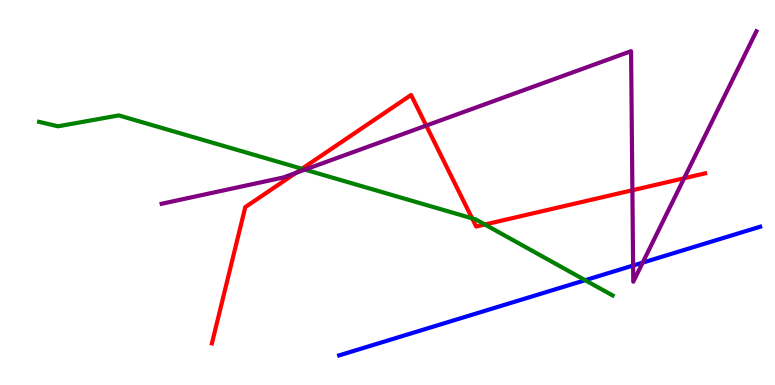[{'lines': ['blue', 'red'], 'intersections': []}, {'lines': ['green', 'red'], 'intersections': [{'x': 3.9, 'y': 5.62}, {'x': 6.09, 'y': 4.33}, {'x': 6.26, 'y': 4.17}]}, {'lines': ['purple', 'red'], 'intersections': [{'x': 3.82, 'y': 5.51}, {'x': 5.5, 'y': 6.74}, {'x': 8.16, 'y': 5.06}, {'x': 8.83, 'y': 5.37}]}, {'lines': ['blue', 'green'], 'intersections': [{'x': 7.55, 'y': 2.72}]}, {'lines': ['blue', 'purple'], 'intersections': [{'x': 8.17, 'y': 3.1}, {'x': 8.29, 'y': 3.18}]}, {'lines': ['green', 'purple'], 'intersections': [{'x': 3.93, 'y': 5.59}]}]